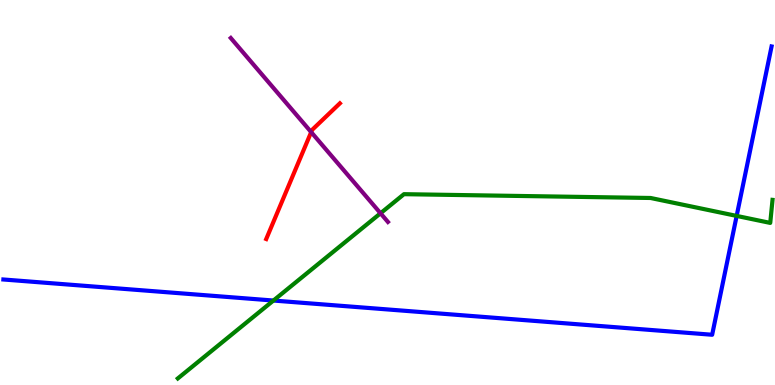[{'lines': ['blue', 'red'], 'intersections': []}, {'lines': ['green', 'red'], 'intersections': []}, {'lines': ['purple', 'red'], 'intersections': [{'x': 4.02, 'y': 6.57}]}, {'lines': ['blue', 'green'], 'intersections': [{'x': 3.53, 'y': 2.19}, {'x': 9.51, 'y': 4.39}]}, {'lines': ['blue', 'purple'], 'intersections': []}, {'lines': ['green', 'purple'], 'intersections': [{'x': 4.91, 'y': 4.46}]}]